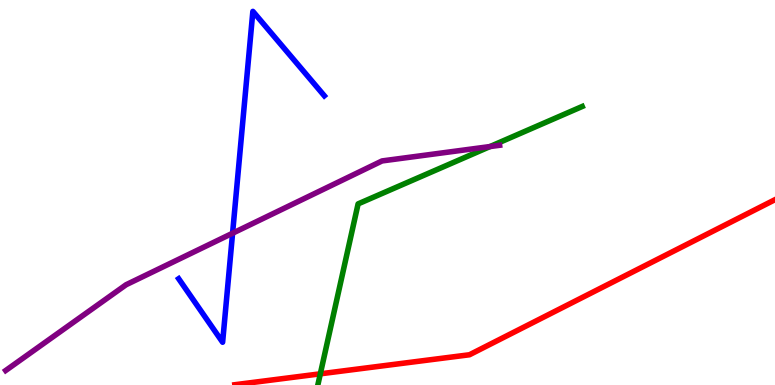[{'lines': ['blue', 'red'], 'intersections': []}, {'lines': ['green', 'red'], 'intersections': [{'x': 4.13, 'y': 0.291}]}, {'lines': ['purple', 'red'], 'intersections': []}, {'lines': ['blue', 'green'], 'intersections': []}, {'lines': ['blue', 'purple'], 'intersections': [{'x': 3.0, 'y': 3.94}]}, {'lines': ['green', 'purple'], 'intersections': [{'x': 6.32, 'y': 6.19}]}]